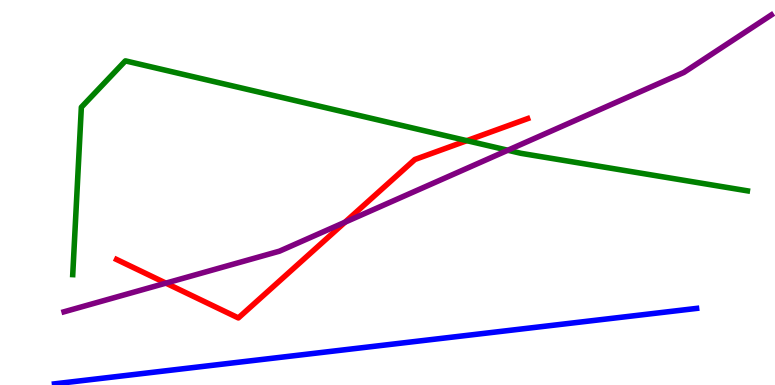[{'lines': ['blue', 'red'], 'intersections': []}, {'lines': ['green', 'red'], 'intersections': [{'x': 6.02, 'y': 6.35}]}, {'lines': ['purple', 'red'], 'intersections': [{'x': 2.14, 'y': 2.65}, {'x': 4.45, 'y': 4.23}]}, {'lines': ['blue', 'green'], 'intersections': []}, {'lines': ['blue', 'purple'], 'intersections': []}, {'lines': ['green', 'purple'], 'intersections': [{'x': 6.55, 'y': 6.1}]}]